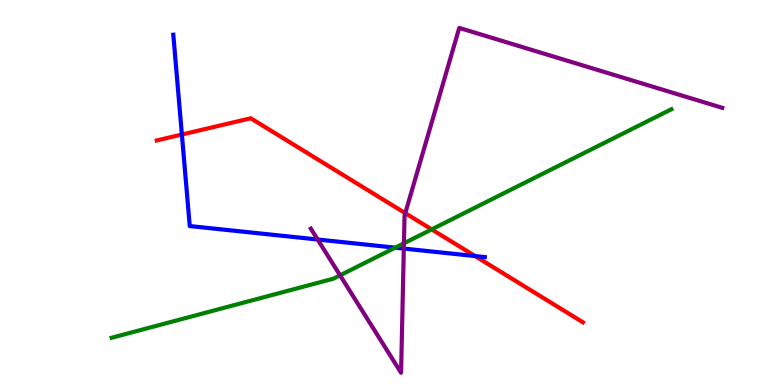[{'lines': ['blue', 'red'], 'intersections': [{'x': 2.35, 'y': 6.51}, {'x': 6.13, 'y': 3.35}]}, {'lines': ['green', 'red'], 'intersections': [{'x': 5.57, 'y': 4.04}]}, {'lines': ['purple', 'red'], 'intersections': [{'x': 5.23, 'y': 4.46}]}, {'lines': ['blue', 'green'], 'intersections': [{'x': 5.1, 'y': 3.57}]}, {'lines': ['blue', 'purple'], 'intersections': [{'x': 4.1, 'y': 3.78}, {'x': 5.21, 'y': 3.54}]}, {'lines': ['green', 'purple'], 'intersections': [{'x': 4.39, 'y': 2.85}, {'x': 5.21, 'y': 3.68}]}]